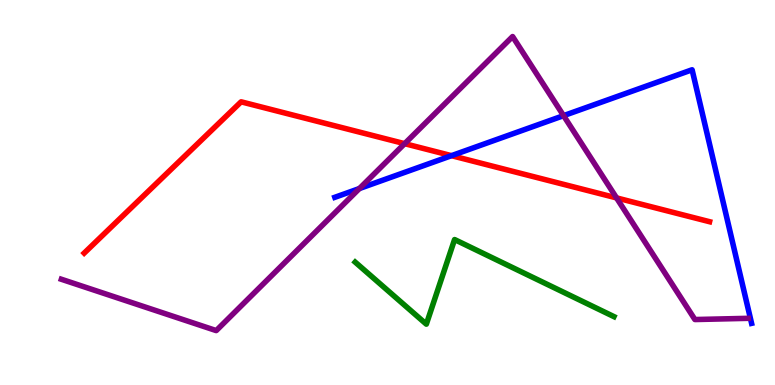[{'lines': ['blue', 'red'], 'intersections': [{'x': 5.83, 'y': 5.96}]}, {'lines': ['green', 'red'], 'intersections': []}, {'lines': ['purple', 'red'], 'intersections': [{'x': 5.22, 'y': 6.27}, {'x': 7.96, 'y': 4.86}]}, {'lines': ['blue', 'green'], 'intersections': []}, {'lines': ['blue', 'purple'], 'intersections': [{'x': 4.64, 'y': 5.1}, {'x': 7.27, 'y': 7.0}]}, {'lines': ['green', 'purple'], 'intersections': []}]